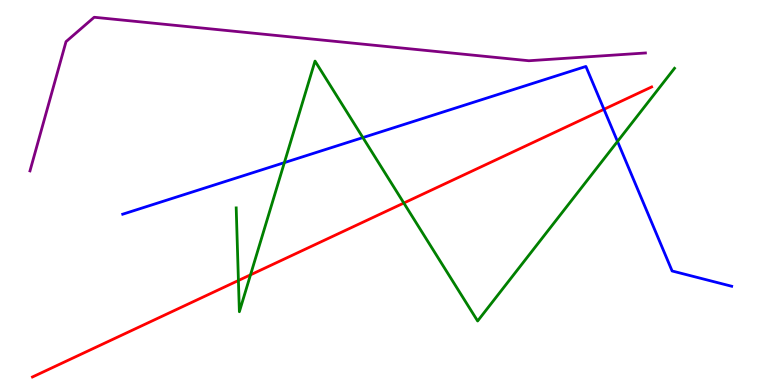[{'lines': ['blue', 'red'], 'intersections': [{'x': 7.79, 'y': 7.16}]}, {'lines': ['green', 'red'], 'intersections': [{'x': 3.08, 'y': 2.71}, {'x': 3.23, 'y': 2.86}, {'x': 5.21, 'y': 4.73}]}, {'lines': ['purple', 'red'], 'intersections': []}, {'lines': ['blue', 'green'], 'intersections': [{'x': 3.67, 'y': 5.78}, {'x': 4.68, 'y': 6.43}, {'x': 7.97, 'y': 6.33}]}, {'lines': ['blue', 'purple'], 'intersections': []}, {'lines': ['green', 'purple'], 'intersections': []}]